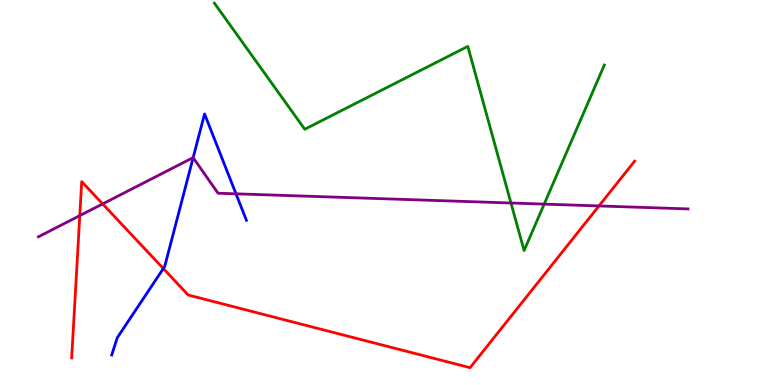[{'lines': ['blue', 'red'], 'intersections': [{'x': 2.11, 'y': 3.02}]}, {'lines': ['green', 'red'], 'intersections': []}, {'lines': ['purple', 'red'], 'intersections': [{'x': 1.03, 'y': 4.4}, {'x': 1.32, 'y': 4.7}, {'x': 7.73, 'y': 4.65}]}, {'lines': ['blue', 'green'], 'intersections': []}, {'lines': ['blue', 'purple'], 'intersections': [{'x': 2.49, 'y': 5.91}, {'x': 3.05, 'y': 4.97}]}, {'lines': ['green', 'purple'], 'intersections': [{'x': 6.59, 'y': 4.73}, {'x': 7.02, 'y': 4.7}]}]